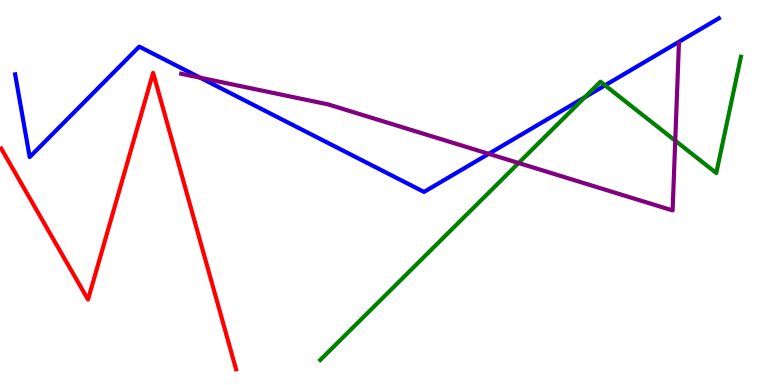[{'lines': ['blue', 'red'], 'intersections': []}, {'lines': ['green', 'red'], 'intersections': []}, {'lines': ['purple', 'red'], 'intersections': []}, {'lines': ['blue', 'green'], 'intersections': [{'x': 7.55, 'y': 7.48}, {'x': 7.81, 'y': 7.78}]}, {'lines': ['blue', 'purple'], 'intersections': [{'x': 2.58, 'y': 7.98}, {'x': 6.31, 'y': 6.0}]}, {'lines': ['green', 'purple'], 'intersections': [{'x': 6.69, 'y': 5.77}, {'x': 8.71, 'y': 6.35}]}]